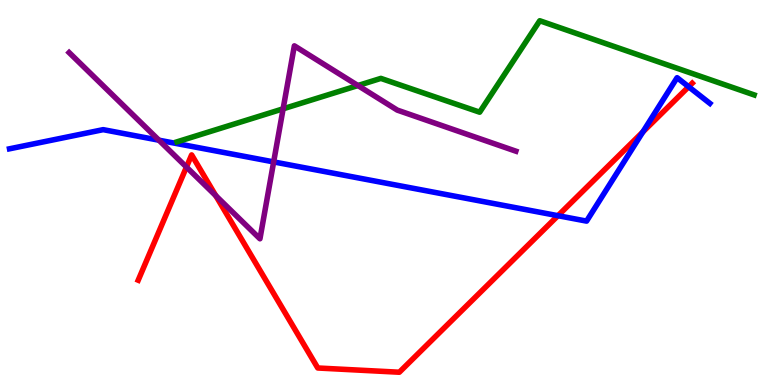[{'lines': ['blue', 'red'], 'intersections': [{'x': 7.2, 'y': 4.4}, {'x': 8.29, 'y': 6.57}, {'x': 8.89, 'y': 7.75}]}, {'lines': ['green', 'red'], 'intersections': []}, {'lines': ['purple', 'red'], 'intersections': [{'x': 2.41, 'y': 5.66}, {'x': 2.78, 'y': 4.92}]}, {'lines': ['blue', 'green'], 'intersections': []}, {'lines': ['blue', 'purple'], 'intersections': [{'x': 2.05, 'y': 6.36}, {'x': 3.53, 'y': 5.79}]}, {'lines': ['green', 'purple'], 'intersections': [{'x': 3.65, 'y': 7.17}, {'x': 4.62, 'y': 7.78}]}]